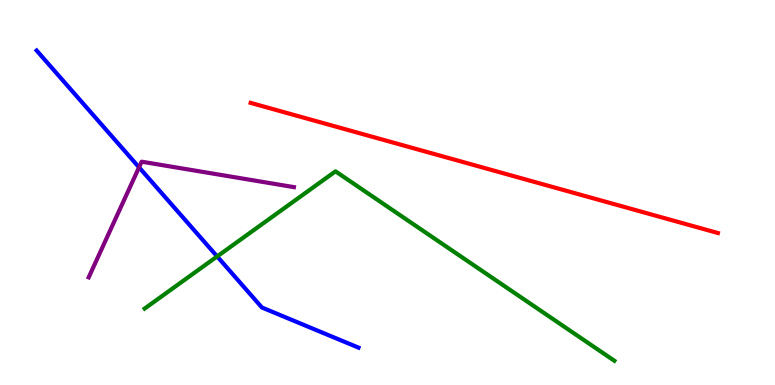[{'lines': ['blue', 'red'], 'intersections': []}, {'lines': ['green', 'red'], 'intersections': []}, {'lines': ['purple', 'red'], 'intersections': []}, {'lines': ['blue', 'green'], 'intersections': [{'x': 2.8, 'y': 3.34}]}, {'lines': ['blue', 'purple'], 'intersections': [{'x': 1.79, 'y': 5.65}]}, {'lines': ['green', 'purple'], 'intersections': []}]